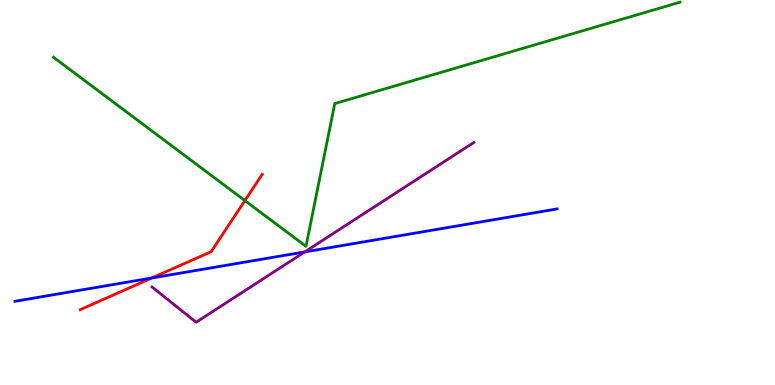[{'lines': ['blue', 'red'], 'intersections': [{'x': 1.96, 'y': 2.78}]}, {'lines': ['green', 'red'], 'intersections': [{'x': 3.16, 'y': 4.79}]}, {'lines': ['purple', 'red'], 'intersections': []}, {'lines': ['blue', 'green'], 'intersections': []}, {'lines': ['blue', 'purple'], 'intersections': [{'x': 3.93, 'y': 3.46}]}, {'lines': ['green', 'purple'], 'intersections': []}]